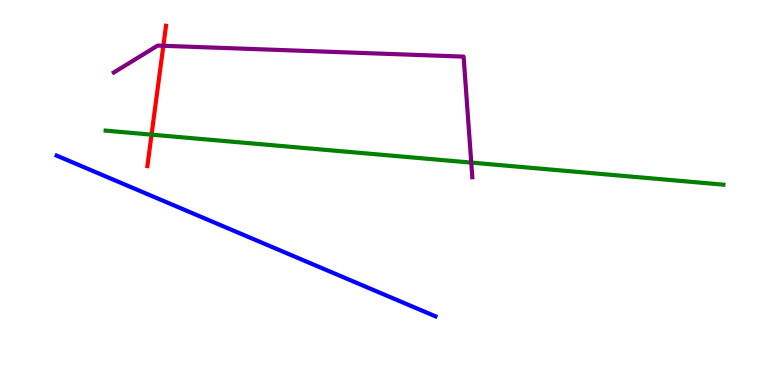[{'lines': ['blue', 'red'], 'intersections': []}, {'lines': ['green', 'red'], 'intersections': [{'x': 1.96, 'y': 6.5}]}, {'lines': ['purple', 'red'], 'intersections': [{'x': 2.11, 'y': 8.81}]}, {'lines': ['blue', 'green'], 'intersections': []}, {'lines': ['blue', 'purple'], 'intersections': []}, {'lines': ['green', 'purple'], 'intersections': [{'x': 6.08, 'y': 5.78}]}]